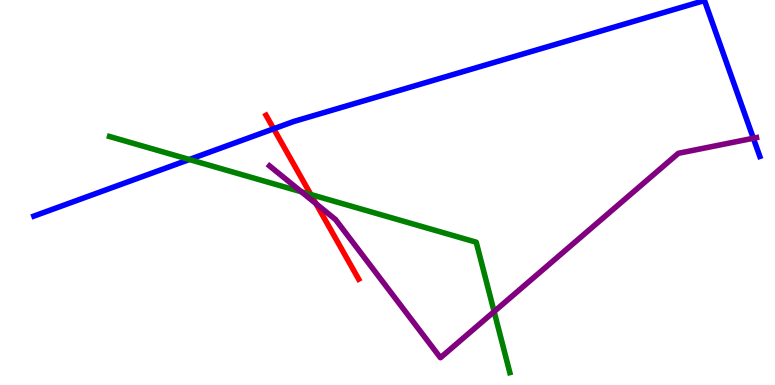[{'lines': ['blue', 'red'], 'intersections': [{'x': 3.53, 'y': 6.65}]}, {'lines': ['green', 'red'], 'intersections': [{'x': 4.01, 'y': 4.95}]}, {'lines': ['purple', 'red'], 'intersections': [{'x': 4.08, 'y': 4.71}]}, {'lines': ['blue', 'green'], 'intersections': [{'x': 2.44, 'y': 5.86}]}, {'lines': ['blue', 'purple'], 'intersections': [{'x': 9.72, 'y': 6.41}]}, {'lines': ['green', 'purple'], 'intersections': [{'x': 3.89, 'y': 5.02}, {'x': 6.38, 'y': 1.91}]}]